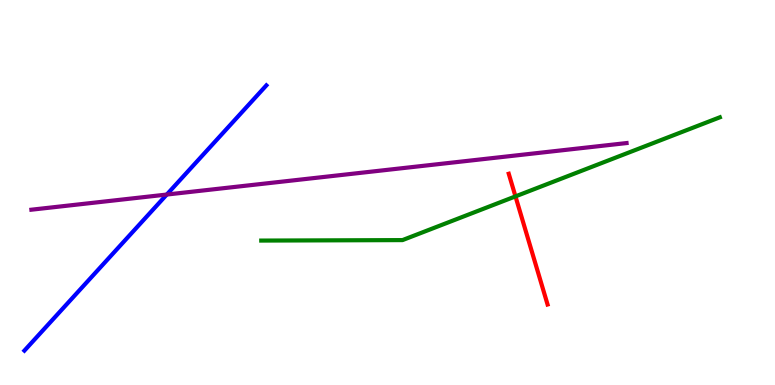[{'lines': ['blue', 'red'], 'intersections': []}, {'lines': ['green', 'red'], 'intersections': [{'x': 6.65, 'y': 4.9}]}, {'lines': ['purple', 'red'], 'intersections': []}, {'lines': ['blue', 'green'], 'intersections': []}, {'lines': ['blue', 'purple'], 'intersections': [{'x': 2.15, 'y': 4.95}]}, {'lines': ['green', 'purple'], 'intersections': []}]